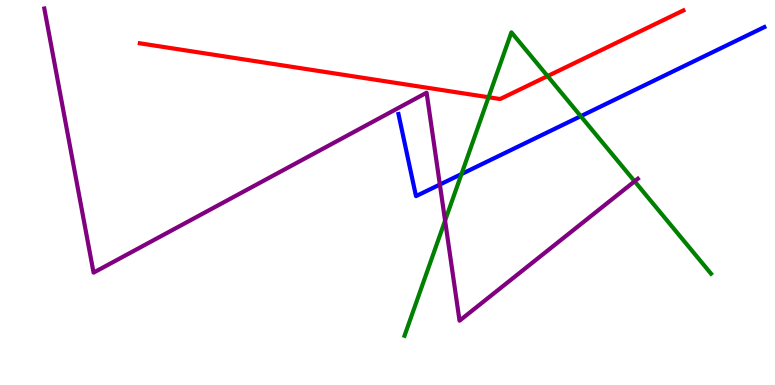[{'lines': ['blue', 'red'], 'intersections': []}, {'lines': ['green', 'red'], 'intersections': [{'x': 6.3, 'y': 7.47}, {'x': 7.07, 'y': 8.02}]}, {'lines': ['purple', 'red'], 'intersections': []}, {'lines': ['blue', 'green'], 'intersections': [{'x': 5.95, 'y': 5.48}, {'x': 7.49, 'y': 6.98}]}, {'lines': ['blue', 'purple'], 'intersections': [{'x': 5.68, 'y': 5.21}]}, {'lines': ['green', 'purple'], 'intersections': [{'x': 5.74, 'y': 4.27}, {'x': 8.19, 'y': 5.29}]}]